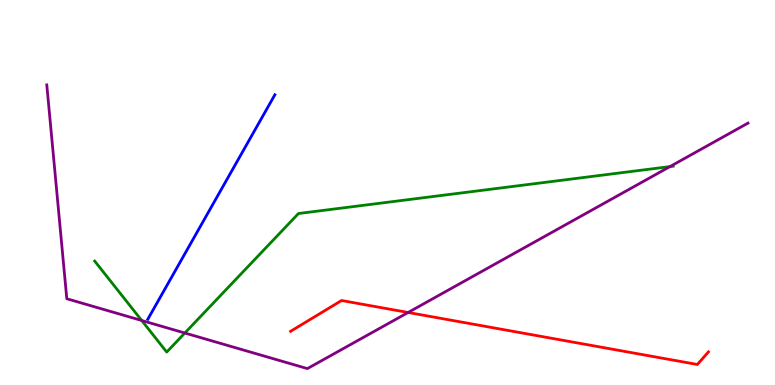[{'lines': ['blue', 'red'], 'intersections': []}, {'lines': ['green', 'red'], 'intersections': []}, {'lines': ['purple', 'red'], 'intersections': [{'x': 5.27, 'y': 1.88}]}, {'lines': ['blue', 'green'], 'intersections': []}, {'lines': ['blue', 'purple'], 'intersections': []}, {'lines': ['green', 'purple'], 'intersections': [{'x': 1.83, 'y': 1.68}, {'x': 2.38, 'y': 1.35}, {'x': 8.64, 'y': 5.67}]}]